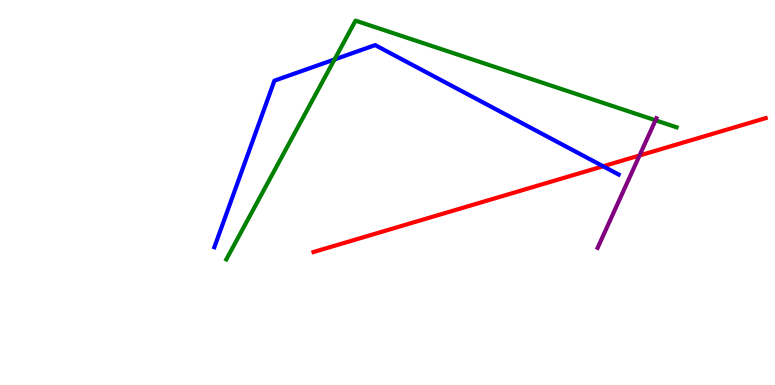[{'lines': ['blue', 'red'], 'intersections': [{'x': 7.78, 'y': 5.68}]}, {'lines': ['green', 'red'], 'intersections': []}, {'lines': ['purple', 'red'], 'intersections': [{'x': 8.25, 'y': 5.96}]}, {'lines': ['blue', 'green'], 'intersections': [{'x': 4.32, 'y': 8.46}]}, {'lines': ['blue', 'purple'], 'intersections': []}, {'lines': ['green', 'purple'], 'intersections': [{'x': 8.46, 'y': 6.88}]}]